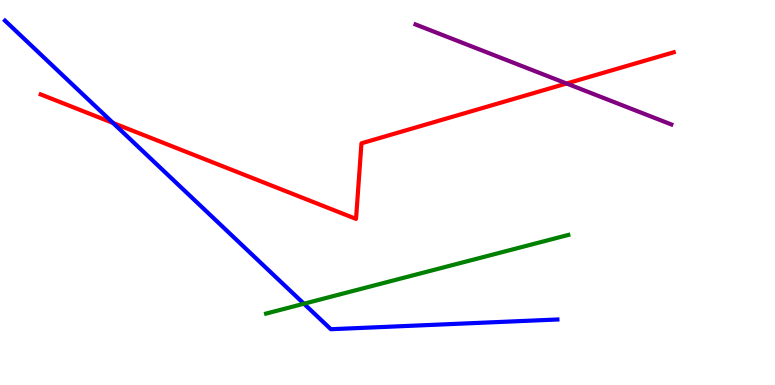[{'lines': ['blue', 'red'], 'intersections': [{'x': 1.46, 'y': 6.81}]}, {'lines': ['green', 'red'], 'intersections': []}, {'lines': ['purple', 'red'], 'intersections': [{'x': 7.31, 'y': 7.83}]}, {'lines': ['blue', 'green'], 'intersections': [{'x': 3.92, 'y': 2.11}]}, {'lines': ['blue', 'purple'], 'intersections': []}, {'lines': ['green', 'purple'], 'intersections': []}]